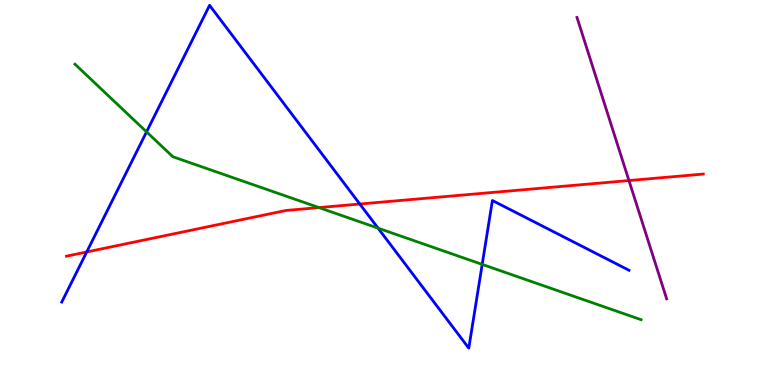[{'lines': ['blue', 'red'], 'intersections': [{'x': 1.12, 'y': 3.46}, {'x': 4.64, 'y': 4.7}]}, {'lines': ['green', 'red'], 'intersections': [{'x': 4.12, 'y': 4.61}]}, {'lines': ['purple', 'red'], 'intersections': [{'x': 8.12, 'y': 5.31}]}, {'lines': ['blue', 'green'], 'intersections': [{'x': 1.89, 'y': 6.57}, {'x': 4.88, 'y': 4.07}, {'x': 6.22, 'y': 3.13}]}, {'lines': ['blue', 'purple'], 'intersections': []}, {'lines': ['green', 'purple'], 'intersections': []}]